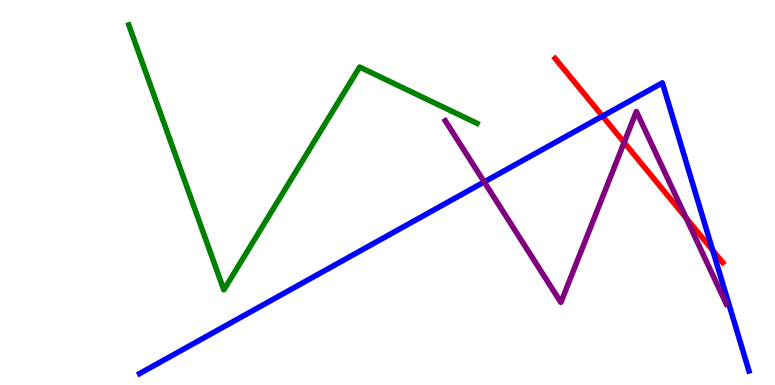[{'lines': ['blue', 'red'], 'intersections': [{'x': 7.77, 'y': 6.98}, {'x': 9.2, 'y': 3.5}]}, {'lines': ['green', 'red'], 'intersections': []}, {'lines': ['purple', 'red'], 'intersections': [{'x': 8.05, 'y': 6.3}, {'x': 8.85, 'y': 4.34}]}, {'lines': ['blue', 'green'], 'intersections': []}, {'lines': ['blue', 'purple'], 'intersections': [{'x': 6.25, 'y': 5.27}]}, {'lines': ['green', 'purple'], 'intersections': []}]